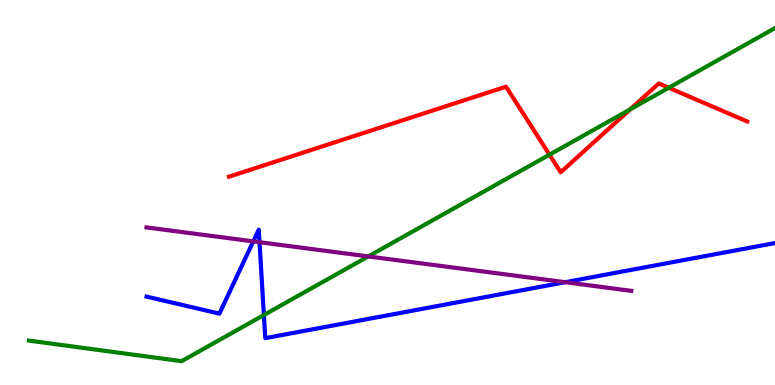[{'lines': ['blue', 'red'], 'intersections': []}, {'lines': ['green', 'red'], 'intersections': [{'x': 7.09, 'y': 5.98}, {'x': 8.13, 'y': 7.16}, {'x': 8.63, 'y': 7.72}]}, {'lines': ['purple', 'red'], 'intersections': []}, {'lines': ['blue', 'green'], 'intersections': [{'x': 3.41, 'y': 1.82}]}, {'lines': ['blue', 'purple'], 'intersections': [{'x': 3.27, 'y': 3.73}, {'x': 3.35, 'y': 3.71}, {'x': 7.29, 'y': 2.67}]}, {'lines': ['green', 'purple'], 'intersections': [{'x': 4.75, 'y': 3.34}]}]